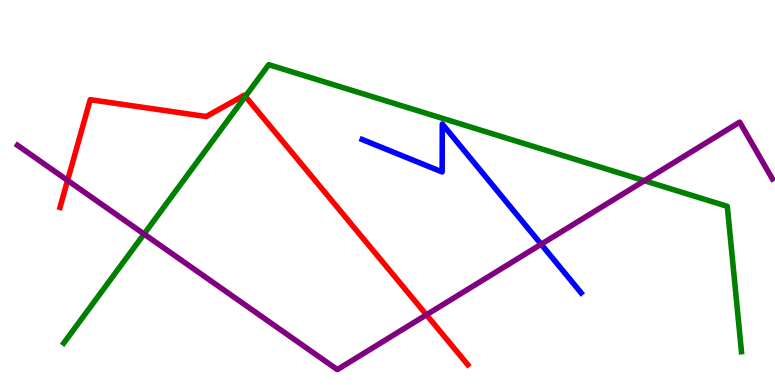[{'lines': ['blue', 'red'], 'intersections': []}, {'lines': ['green', 'red'], 'intersections': [{'x': 3.17, 'y': 7.5}]}, {'lines': ['purple', 'red'], 'intersections': [{'x': 0.872, 'y': 5.31}, {'x': 5.5, 'y': 1.82}]}, {'lines': ['blue', 'green'], 'intersections': []}, {'lines': ['blue', 'purple'], 'intersections': [{'x': 6.98, 'y': 3.66}]}, {'lines': ['green', 'purple'], 'intersections': [{'x': 1.86, 'y': 3.92}, {'x': 8.32, 'y': 5.31}]}]